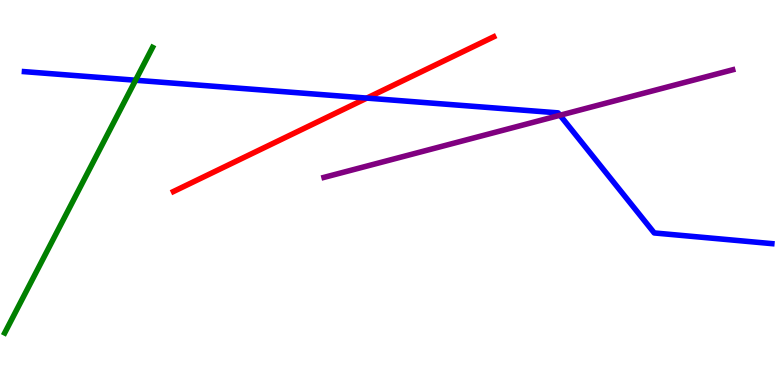[{'lines': ['blue', 'red'], 'intersections': [{'x': 4.73, 'y': 7.45}]}, {'lines': ['green', 'red'], 'intersections': []}, {'lines': ['purple', 'red'], 'intersections': []}, {'lines': ['blue', 'green'], 'intersections': [{'x': 1.75, 'y': 7.92}]}, {'lines': ['blue', 'purple'], 'intersections': [{'x': 7.23, 'y': 7.01}]}, {'lines': ['green', 'purple'], 'intersections': []}]